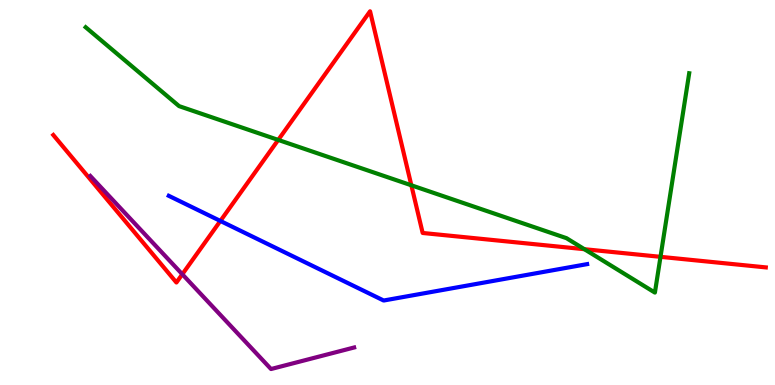[{'lines': ['blue', 'red'], 'intersections': [{'x': 2.84, 'y': 4.26}]}, {'lines': ['green', 'red'], 'intersections': [{'x': 3.59, 'y': 6.37}, {'x': 5.31, 'y': 5.19}, {'x': 7.54, 'y': 3.53}, {'x': 8.52, 'y': 3.33}]}, {'lines': ['purple', 'red'], 'intersections': [{'x': 2.35, 'y': 2.88}]}, {'lines': ['blue', 'green'], 'intersections': []}, {'lines': ['blue', 'purple'], 'intersections': []}, {'lines': ['green', 'purple'], 'intersections': []}]